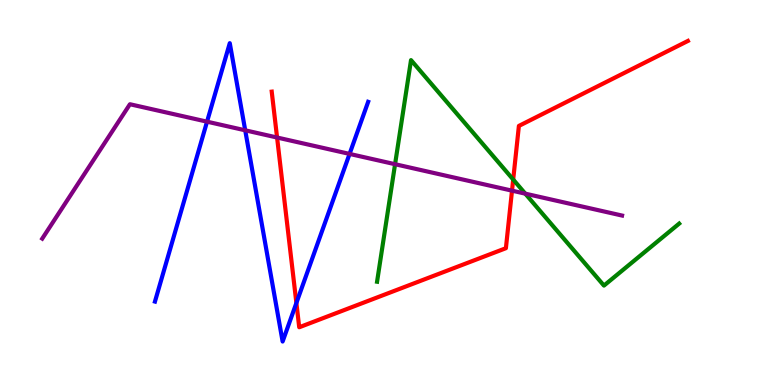[{'lines': ['blue', 'red'], 'intersections': [{'x': 3.82, 'y': 2.13}]}, {'lines': ['green', 'red'], 'intersections': [{'x': 6.62, 'y': 5.34}]}, {'lines': ['purple', 'red'], 'intersections': [{'x': 3.58, 'y': 6.43}, {'x': 6.61, 'y': 5.05}]}, {'lines': ['blue', 'green'], 'intersections': []}, {'lines': ['blue', 'purple'], 'intersections': [{'x': 2.67, 'y': 6.84}, {'x': 3.16, 'y': 6.62}, {'x': 4.51, 'y': 6.0}]}, {'lines': ['green', 'purple'], 'intersections': [{'x': 5.1, 'y': 5.73}, {'x': 6.78, 'y': 4.97}]}]